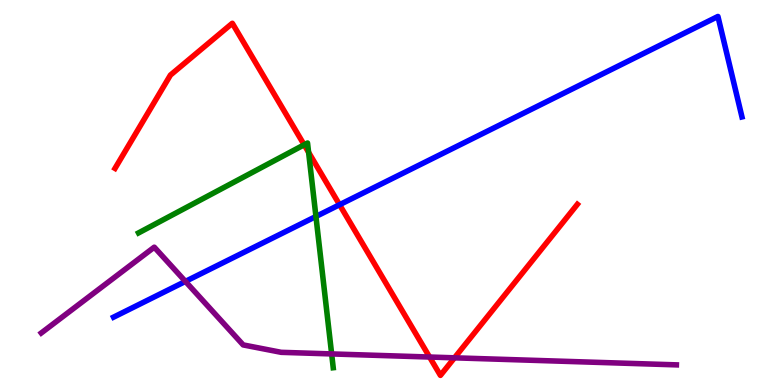[{'lines': ['blue', 'red'], 'intersections': [{'x': 4.38, 'y': 4.68}]}, {'lines': ['green', 'red'], 'intersections': [{'x': 3.92, 'y': 6.24}, {'x': 3.98, 'y': 6.04}]}, {'lines': ['purple', 'red'], 'intersections': [{'x': 5.54, 'y': 0.726}, {'x': 5.86, 'y': 0.706}]}, {'lines': ['blue', 'green'], 'intersections': [{'x': 4.08, 'y': 4.38}]}, {'lines': ['blue', 'purple'], 'intersections': [{'x': 2.39, 'y': 2.69}]}, {'lines': ['green', 'purple'], 'intersections': [{'x': 4.28, 'y': 0.807}]}]